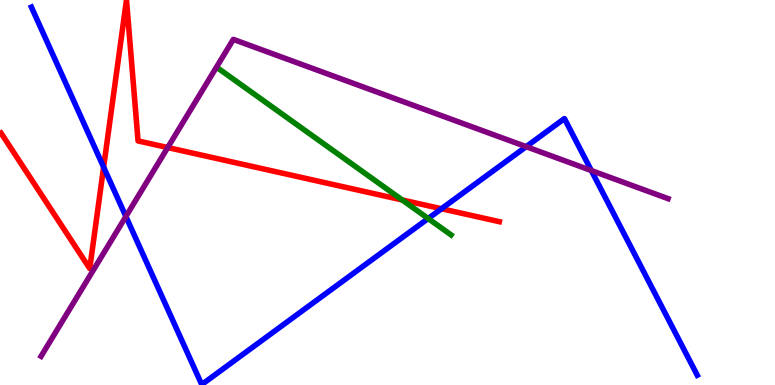[{'lines': ['blue', 'red'], 'intersections': [{'x': 1.34, 'y': 5.66}, {'x': 5.7, 'y': 4.58}]}, {'lines': ['green', 'red'], 'intersections': [{'x': 5.19, 'y': 4.81}]}, {'lines': ['purple', 'red'], 'intersections': [{'x': 2.16, 'y': 6.17}]}, {'lines': ['blue', 'green'], 'intersections': [{'x': 5.52, 'y': 4.32}]}, {'lines': ['blue', 'purple'], 'intersections': [{'x': 1.62, 'y': 4.38}, {'x': 6.79, 'y': 6.19}, {'x': 7.63, 'y': 5.57}]}, {'lines': ['green', 'purple'], 'intersections': []}]